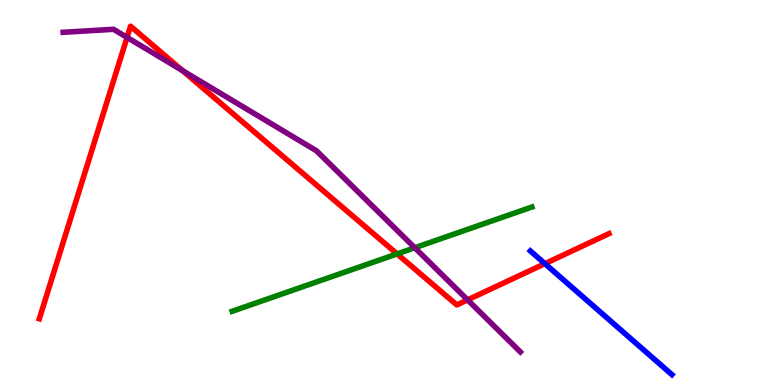[{'lines': ['blue', 'red'], 'intersections': [{'x': 7.03, 'y': 3.15}]}, {'lines': ['green', 'red'], 'intersections': [{'x': 5.12, 'y': 3.4}]}, {'lines': ['purple', 'red'], 'intersections': [{'x': 1.64, 'y': 9.03}, {'x': 2.36, 'y': 8.17}, {'x': 6.03, 'y': 2.21}]}, {'lines': ['blue', 'green'], 'intersections': []}, {'lines': ['blue', 'purple'], 'intersections': []}, {'lines': ['green', 'purple'], 'intersections': [{'x': 5.35, 'y': 3.56}]}]